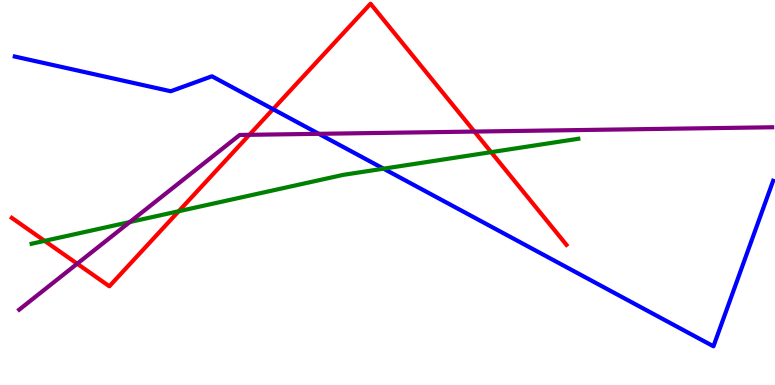[{'lines': ['blue', 'red'], 'intersections': [{'x': 3.52, 'y': 7.16}]}, {'lines': ['green', 'red'], 'intersections': [{'x': 0.576, 'y': 3.74}, {'x': 2.31, 'y': 4.51}, {'x': 6.34, 'y': 6.05}]}, {'lines': ['purple', 'red'], 'intersections': [{'x': 0.996, 'y': 3.15}, {'x': 3.22, 'y': 6.5}, {'x': 6.12, 'y': 6.58}]}, {'lines': ['blue', 'green'], 'intersections': [{'x': 4.95, 'y': 5.62}]}, {'lines': ['blue', 'purple'], 'intersections': [{'x': 4.11, 'y': 6.52}]}, {'lines': ['green', 'purple'], 'intersections': [{'x': 1.67, 'y': 4.23}]}]